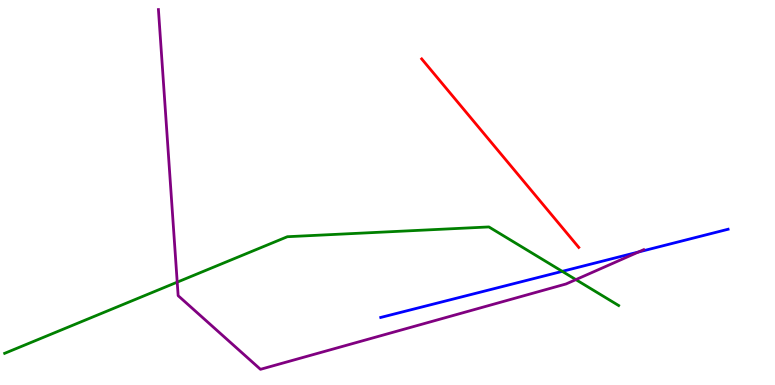[{'lines': ['blue', 'red'], 'intersections': []}, {'lines': ['green', 'red'], 'intersections': []}, {'lines': ['purple', 'red'], 'intersections': []}, {'lines': ['blue', 'green'], 'intersections': [{'x': 7.25, 'y': 2.95}]}, {'lines': ['blue', 'purple'], 'intersections': [{'x': 8.24, 'y': 3.45}]}, {'lines': ['green', 'purple'], 'intersections': [{'x': 2.29, 'y': 2.67}, {'x': 7.43, 'y': 2.74}]}]